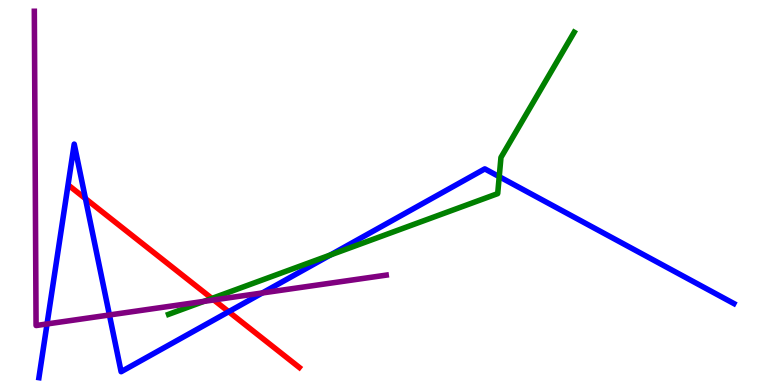[{'lines': ['blue', 'red'], 'intersections': [{'x': 1.1, 'y': 4.84}, {'x': 2.95, 'y': 1.9}]}, {'lines': ['green', 'red'], 'intersections': [{'x': 2.73, 'y': 2.25}]}, {'lines': ['purple', 'red'], 'intersections': [{'x': 2.76, 'y': 2.21}]}, {'lines': ['blue', 'green'], 'intersections': [{'x': 4.26, 'y': 3.38}, {'x': 6.44, 'y': 5.41}]}, {'lines': ['blue', 'purple'], 'intersections': [{'x': 0.607, 'y': 1.59}, {'x': 1.41, 'y': 1.82}, {'x': 3.38, 'y': 2.39}]}, {'lines': ['green', 'purple'], 'intersections': [{'x': 2.63, 'y': 2.17}]}]